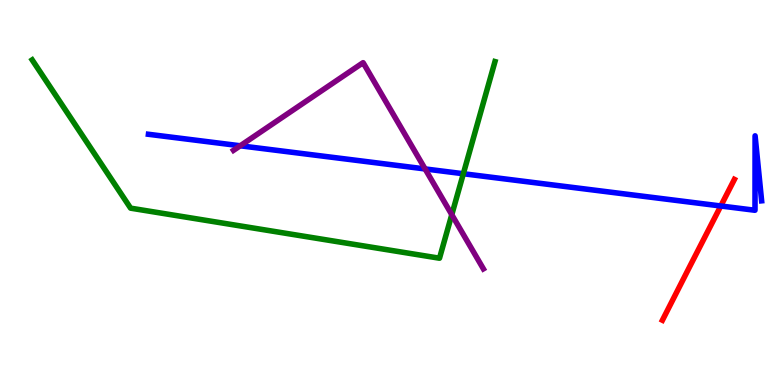[{'lines': ['blue', 'red'], 'intersections': [{'x': 9.3, 'y': 4.65}]}, {'lines': ['green', 'red'], 'intersections': []}, {'lines': ['purple', 'red'], 'intersections': []}, {'lines': ['blue', 'green'], 'intersections': [{'x': 5.98, 'y': 5.49}]}, {'lines': ['blue', 'purple'], 'intersections': [{'x': 3.1, 'y': 6.21}, {'x': 5.49, 'y': 5.61}]}, {'lines': ['green', 'purple'], 'intersections': [{'x': 5.83, 'y': 4.42}]}]